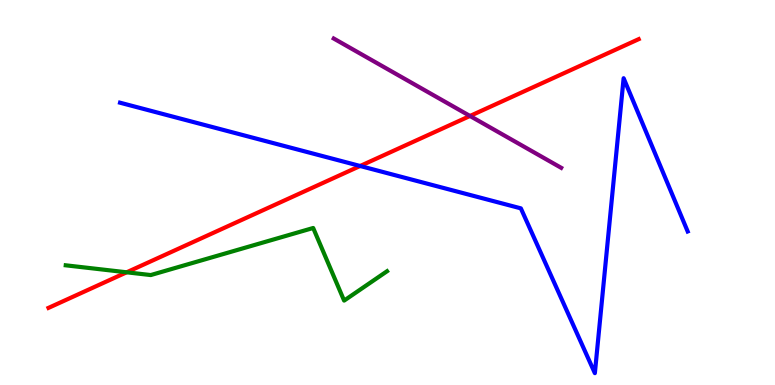[{'lines': ['blue', 'red'], 'intersections': [{'x': 4.65, 'y': 5.69}]}, {'lines': ['green', 'red'], 'intersections': [{'x': 1.63, 'y': 2.93}]}, {'lines': ['purple', 'red'], 'intersections': [{'x': 6.06, 'y': 6.99}]}, {'lines': ['blue', 'green'], 'intersections': []}, {'lines': ['blue', 'purple'], 'intersections': []}, {'lines': ['green', 'purple'], 'intersections': []}]